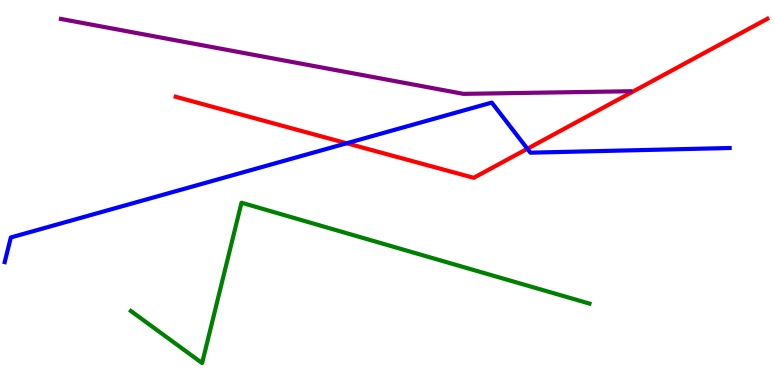[{'lines': ['blue', 'red'], 'intersections': [{'x': 4.47, 'y': 6.28}, {'x': 6.8, 'y': 6.14}]}, {'lines': ['green', 'red'], 'intersections': []}, {'lines': ['purple', 'red'], 'intersections': []}, {'lines': ['blue', 'green'], 'intersections': []}, {'lines': ['blue', 'purple'], 'intersections': []}, {'lines': ['green', 'purple'], 'intersections': []}]